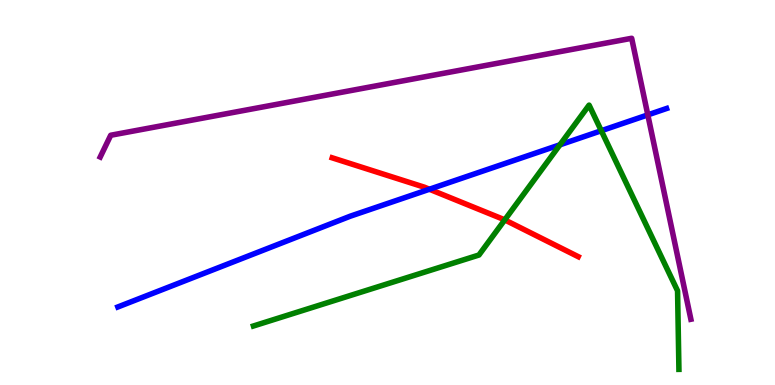[{'lines': ['blue', 'red'], 'intersections': [{'x': 5.54, 'y': 5.08}]}, {'lines': ['green', 'red'], 'intersections': [{'x': 6.51, 'y': 4.29}]}, {'lines': ['purple', 'red'], 'intersections': []}, {'lines': ['blue', 'green'], 'intersections': [{'x': 7.22, 'y': 6.24}, {'x': 7.76, 'y': 6.6}]}, {'lines': ['blue', 'purple'], 'intersections': [{'x': 8.36, 'y': 7.02}]}, {'lines': ['green', 'purple'], 'intersections': []}]